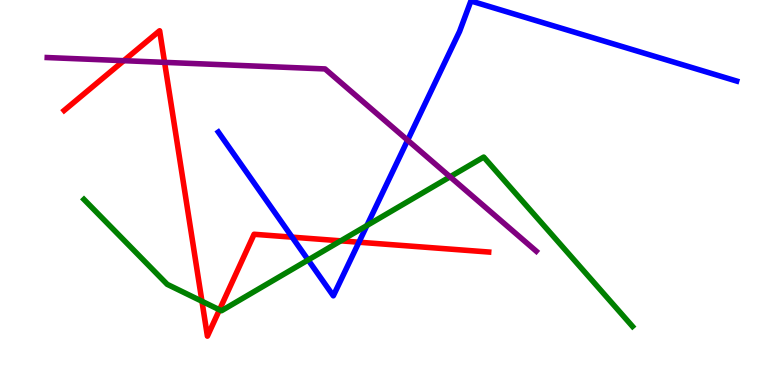[{'lines': ['blue', 'red'], 'intersections': [{'x': 3.77, 'y': 3.84}, {'x': 4.63, 'y': 3.71}]}, {'lines': ['green', 'red'], 'intersections': [{'x': 2.61, 'y': 2.18}, {'x': 2.83, 'y': 1.95}, {'x': 4.4, 'y': 3.74}]}, {'lines': ['purple', 'red'], 'intersections': [{'x': 1.6, 'y': 8.42}, {'x': 2.12, 'y': 8.38}]}, {'lines': ['blue', 'green'], 'intersections': [{'x': 3.98, 'y': 3.25}, {'x': 4.73, 'y': 4.14}]}, {'lines': ['blue', 'purple'], 'intersections': [{'x': 5.26, 'y': 6.36}]}, {'lines': ['green', 'purple'], 'intersections': [{'x': 5.81, 'y': 5.41}]}]